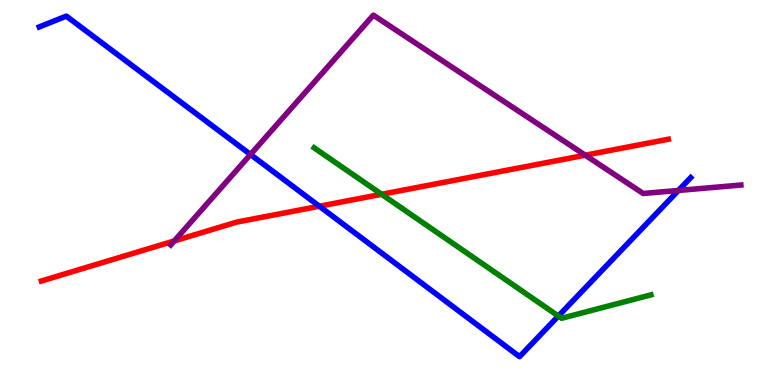[{'lines': ['blue', 'red'], 'intersections': [{'x': 4.12, 'y': 4.64}]}, {'lines': ['green', 'red'], 'intersections': [{'x': 4.92, 'y': 4.95}]}, {'lines': ['purple', 'red'], 'intersections': [{'x': 2.25, 'y': 3.74}, {'x': 7.55, 'y': 5.97}]}, {'lines': ['blue', 'green'], 'intersections': [{'x': 7.2, 'y': 1.79}]}, {'lines': ['blue', 'purple'], 'intersections': [{'x': 3.23, 'y': 5.99}, {'x': 8.75, 'y': 5.05}]}, {'lines': ['green', 'purple'], 'intersections': []}]